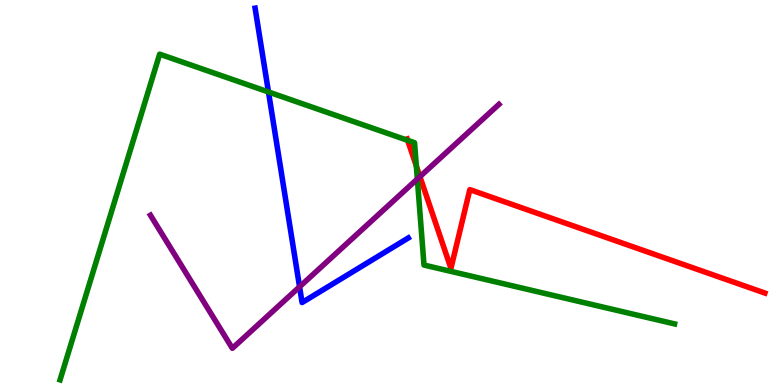[{'lines': ['blue', 'red'], 'intersections': []}, {'lines': ['green', 'red'], 'intersections': [{'x': 5.26, 'y': 6.36}, {'x': 5.37, 'y': 5.69}]}, {'lines': ['purple', 'red'], 'intersections': [{'x': 5.42, 'y': 5.41}]}, {'lines': ['blue', 'green'], 'intersections': [{'x': 3.46, 'y': 7.61}]}, {'lines': ['blue', 'purple'], 'intersections': [{'x': 3.87, 'y': 2.55}]}, {'lines': ['green', 'purple'], 'intersections': [{'x': 5.39, 'y': 5.35}]}]